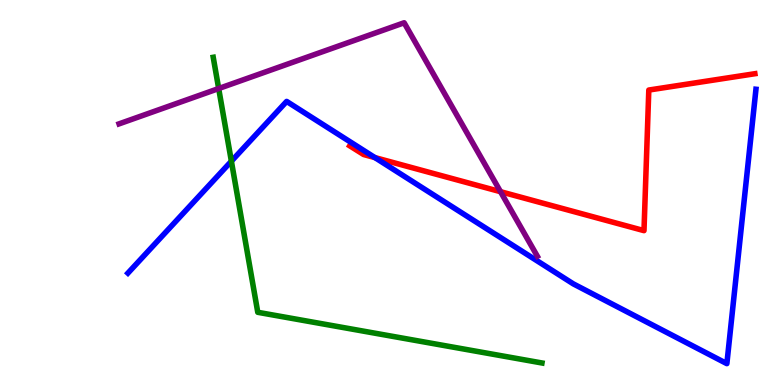[{'lines': ['blue', 'red'], 'intersections': [{'x': 4.84, 'y': 5.91}]}, {'lines': ['green', 'red'], 'intersections': []}, {'lines': ['purple', 'red'], 'intersections': [{'x': 6.46, 'y': 5.02}]}, {'lines': ['blue', 'green'], 'intersections': [{'x': 2.99, 'y': 5.81}]}, {'lines': ['blue', 'purple'], 'intersections': []}, {'lines': ['green', 'purple'], 'intersections': [{'x': 2.82, 'y': 7.7}]}]